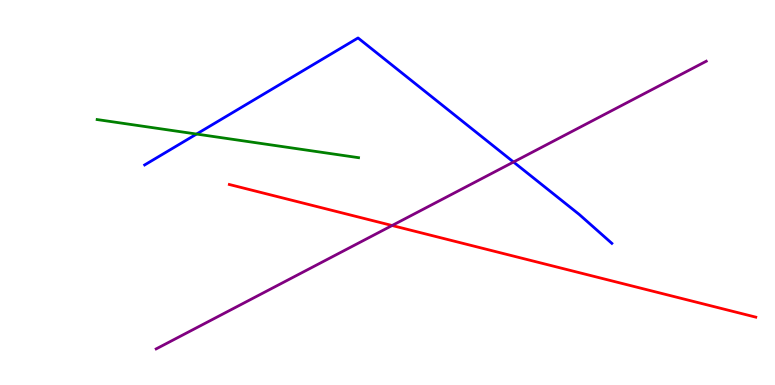[{'lines': ['blue', 'red'], 'intersections': []}, {'lines': ['green', 'red'], 'intersections': []}, {'lines': ['purple', 'red'], 'intersections': [{'x': 5.06, 'y': 4.14}]}, {'lines': ['blue', 'green'], 'intersections': [{'x': 2.54, 'y': 6.52}]}, {'lines': ['blue', 'purple'], 'intersections': [{'x': 6.63, 'y': 5.79}]}, {'lines': ['green', 'purple'], 'intersections': []}]